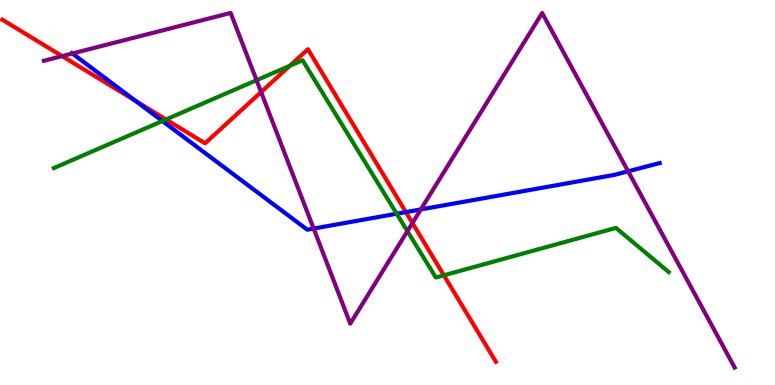[{'lines': ['blue', 'red'], 'intersections': [{'x': 1.75, 'y': 7.38}, {'x': 5.24, 'y': 4.49}]}, {'lines': ['green', 'red'], 'intersections': [{'x': 2.14, 'y': 6.9}, {'x': 3.74, 'y': 8.29}, {'x': 5.73, 'y': 2.85}]}, {'lines': ['purple', 'red'], 'intersections': [{'x': 0.801, 'y': 8.54}, {'x': 3.37, 'y': 7.61}, {'x': 5.32, 'y': 4.21}]}, {'lines': ['blue', 'green'], 'intersections': [{'x': 2.1, 'y': 6.86}, {'x': 5.12, 'y': 4.45}]}, {'lines': ['blue', 'purple'], 'intersections': [{'x': 0.934, 'y': 8.61}, {'x': 4.05, 'y': 4.06}, {'x': 5.43, 'y': 4.56}, {'x': 8.1, 'y': 5.55}]}, {'lines': ['green', 'purple'], 'intersections': [{'x': 3.31, 'y': 7.92}, {'x': 5.26, 'y': 4.0}]}]